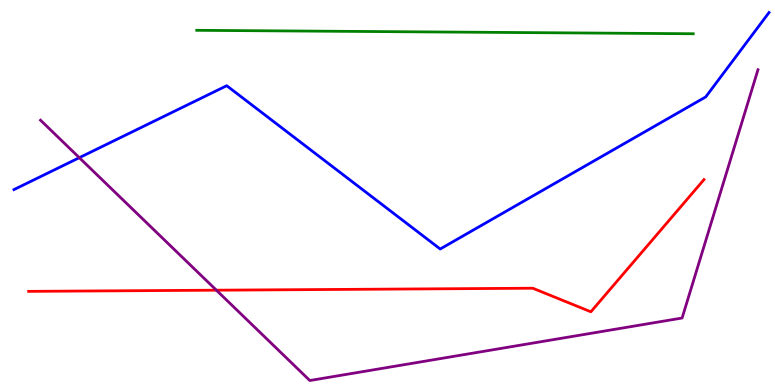[{'lines': ['blue', 'red'], 'intersections': []}, {'lines': ['green', 'red'], 'intersections': []}, {'lines': ['purple', 'red'], 'intersections': [{'x': 2.79, 'y': 2.46}]}, {'lines': ['blue', 'green'], 'intersections': []}, {'lines': ['blue', 'purple'], 'intersections': [{'x': 1.02, 'y': 5.9}]}, {'lines': ['green', 'purple'], 'intersections': []}]